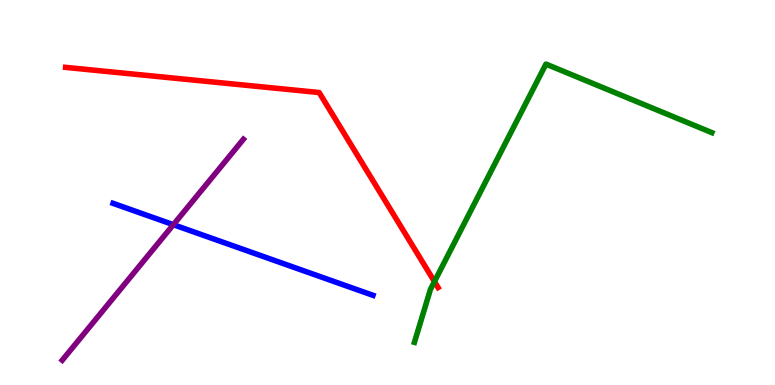[{'lines': ['blue', 'red'], 'intersections': []}, {'lines': ['green', 'red'], 'intersections': [{'x': 5.61, 'y': 2.69}]}, {'lines': ['purple', 'red'], 'intersections': []}, {'lines': ['blue', 'green'], 'intersections': []}, {'lines': ['blue', 'purple'], 'intersections': [{'x': 2.24, 'y': 4.16}]}, {'lines': ['green', 'purple'], 'intersections': []}]